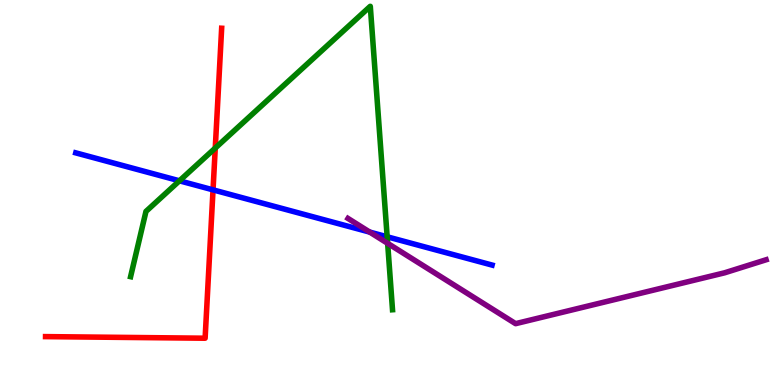[{'lines': ['blue', 'red'], 'intersections': [{'x': 2.75, 'y': 5.07}]}, {'lines': ['green', 'red'], 'intersections': [{'x': 2.78, 'y': 6.15}]}, {'lines': ['purple', 'red'], 'intersections': []}, {'lines': ['blue', 'green'], 'intersections': [{'x': 2.32, 'y': 5.3}, {'x': 5.0, 'y': 3.85}]}, {'lines': ['blue', 'purple'], 'intersections': [{'x': 4.77, 'y': 3.97}]}, {'lines': ['green', 'purple'], 'intersections': [{'x': 5.0, 'y': 3.68}]}]